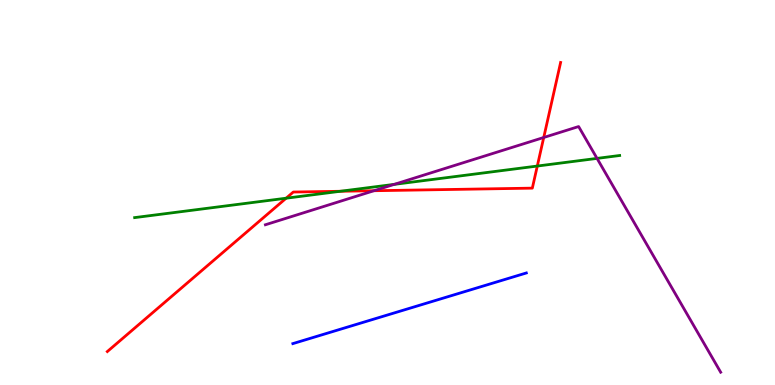[{'lines': ['blue', 'red'], 'intersections': []}, {'lines': ['green', 'red'], 'intersections': [{'x': 3.69, 'y': 4.85}, {'x': 4.39, 'y': 5.03}, {'x': 6.93, 'y': 5.69}]}, {'lines': ['purple', 'red'], 'intersections': [{'x': 4.83, 'y': 5.05}, {'x': 7.02, 'y': 6.43}]}, {'lines': ['blue', 'green'], 'intersections': []}, {'lines': ['blue', 'purple'], 'intersections': []}, {'lines': ['green', 'purple'], 'intersections': [{'x': 5.09, 'y': 5.21}, {'x': 7.7, 'y': 5.89}]}]